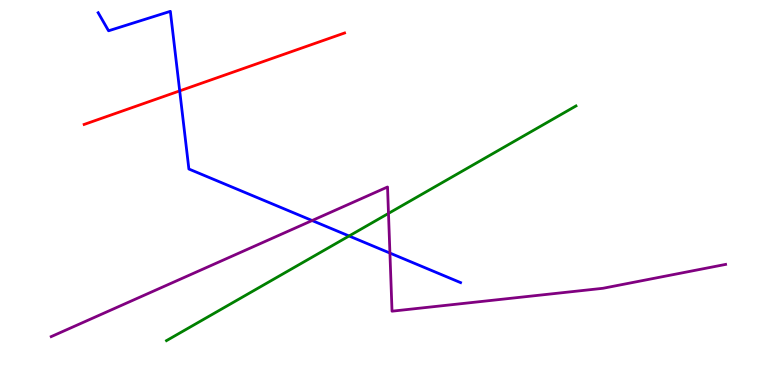[{'lines': ['blue', 'red'], 'intersections': [{'x': 2.32, 'y': 7.64}]}, {'lines': ['green', 'red'], 'intersections': []}, {'lines': ['purple', 'red'], 'intersections': []}, {'lines': ['blue', 'green'], 'intersections': [{'x': 4.5, 'y': 3.87}]}, {'lines': ['blue', 'purple'], 'intersections': [{'x': 4.03, 'y': 4.27}, {'x': 5.03, 'y': 3.43}]}, {'lines': ['green', 'purple'], 'intersections': [{'x': 5.01, 'y': 4.46}]}]